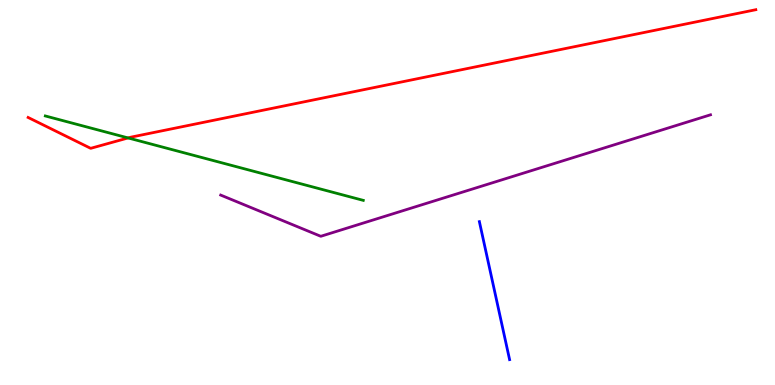[{'lines': ['blue', 'red'], 'intersections': []}, {'lines': ['green', 'red'], 'intersections': [{'x': 1.65, 'y': 6.42}]}, {'lines': ['purple', 'red'], 'intersections': []}, {'lines': ['blue', 'green'], 'intersections': []}, {'lines': ['blue', 'purple'], 'intersections': []}, {'lines': ['green', 'purple'], 'intersections': []}]